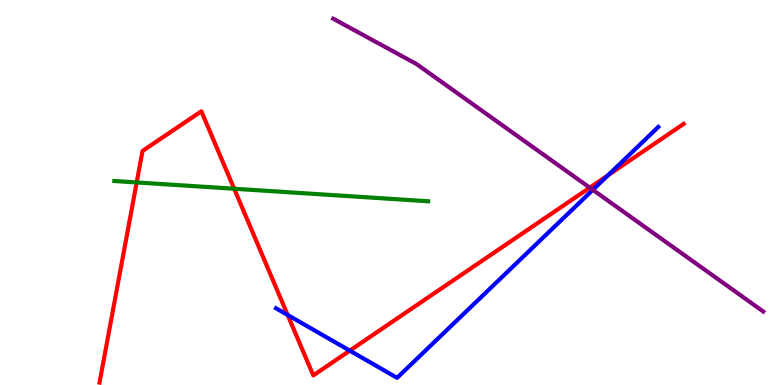[{'lines': ['blue', 'red'], 'intersections': [{'x': 3.71, 'y': 1.82}, {'x': 4.51, 'y': 0.892}, {'x': 7.85, 'y': 5.45}]}, {'lines': ['green', 'red'], 'intersections': [{'x': 1.76, 'y': 5.26}, {'x': 3.02, 'y': 5.1}]}, {'lines': ['purple', 'red'], 'intersections': [{'x': 7.61, 'y': 5.13}]}, {'lines': ['blue', 'green'], 'intersections': []}, {'lines': ['blue', 'purple'], 'intersections': [{'x': 7.65, 'y': 5.07}]}, {'lines': ['green', 'purple'], 'intersections': []}]